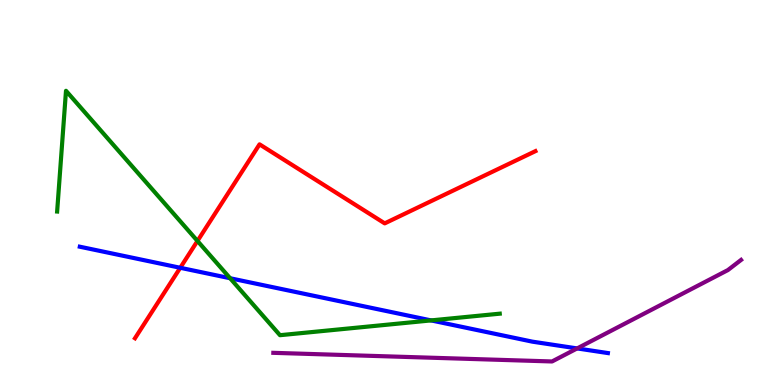[{'lines': ['blue', 'red'], 'intersections': [{'x': 2.33, 'y': 3.04}]}, {'lines': ['green', 'red'], 'intersections': [{'x': 2.55, 'y': 3.74}]}, {'lines': ['purple', 'red'], 'intersections': []}, {'lines': ['blue', 'green'], 'intersections': [{'x': 2.97, 'y': 2.77}, {'x': 5.56, 'y': 1.68}]}, {'lines': ['blue', 'purple'], 'intersections': [{'x': 7.45, 'y': 0.95}]}, {'lines': ['green', 'purple'], 'intersections': []}]